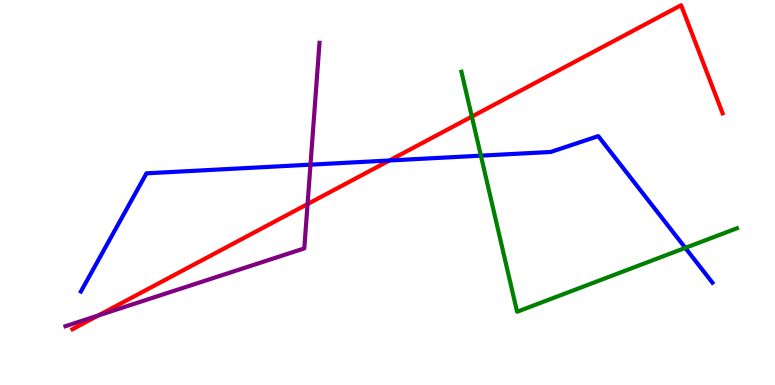[{'lines': ['blue', 'red'], 'intersections': [{'x': 5.02, 'y': 5.83}]}, {'lines': ['green', 'red'], 'intersections': [{'x': 6.09, 'y': 6.97}]}, {'lines': ['purple', 'red'], 'intersections': [{'x': 1.27, 'y': 1.8}, {'x': 3.97, 'y': 4.7}]}, {'lines': ['blue', 'green'], 'intersections': [{'x': 6.21, 'y': 5.96}, {'x': 8.84, 'y': 3.56}]}, {'lines': ['blue', 'purple'], 'intersections': [{'x': 4.01, 'y': 5.72}]}, {'lines': ['green', 'purple'], 'intersections': []}]